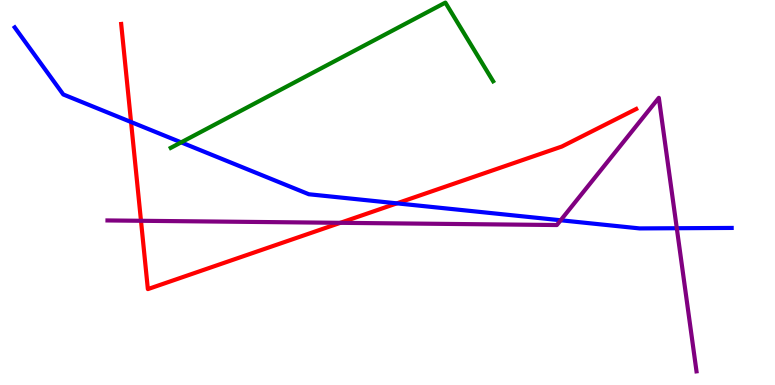[{'lines': ['blue', 'red'], 'intersections': [{'x': 1.69, 'y': 6.83}, {'x': 5.12, 'y': 4.72}]}, {'lines': ['green', 'red'], 'intersections': []}, {'lines': ['purple', 'red'], 'intersections': [{'x': 1.82, 'y': 4.27}, {'x': 4.39, 'y': 4.21}]}, {'lines': ['blue', 'green'], 'intersections': [{'x': 2.34, 'y': 6.3}]}, {'lines': ['blue', 'purple'], 'intersections': [{'x': 7.23, 'y': 4.28}, {'x': 8.73, 'y': 4.07}]}, {'lines': ['green', 'purple'], 'intersections': []}]